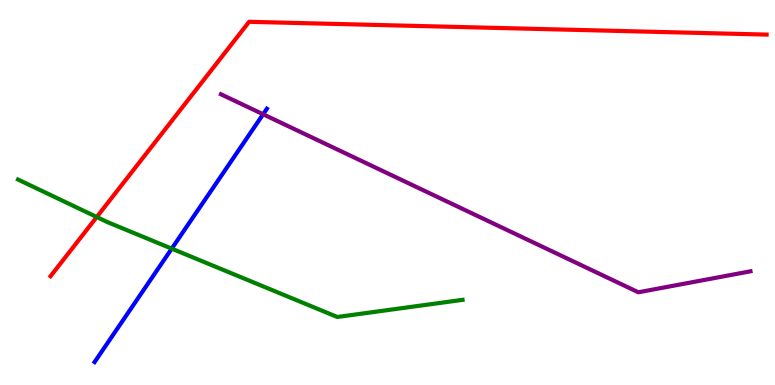[{'lines': ['blue', 'red'], 'intersections': []}, {'lines': ['green', 'red'], 'intersections': [{'x': 1.25, 'y': 4.36}]}, {'lines': ['purple', 'red'], 'intersections': []}, {'lines': ['blue', 'green'], 'intersections': [{'x': 2.22, 'y': 3.54}]}, {'lines': ['blue', 'purple'], 'intersections': [{'x': 3.4, 'y': 7.03}]}, {'lines': ['green', 'purple'], 'intersections': []}]